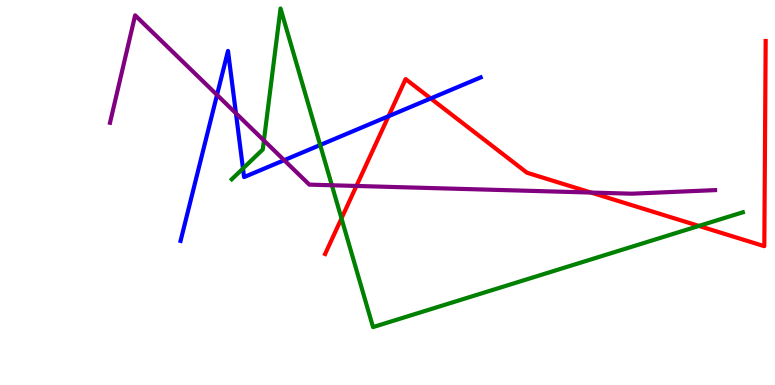[{'lines': ['blue', 'red'], 'intersections': [{'x': 5.01, 'y': 6.98}, {'x': 5.56, 'y': 7.44}]}, {'lines': ['green', 'red'], 'intersections': [{'x': 4.41, 'y': 4.33}, {'x': 9.02, 'y': 4.13}]}, {'lines': ['purple', 'red'], 'intersections': [{'x': 4.6, 'y': 5.17}, {'x': 7.63, 'y': 5.0}]}, {'lines': ['blue', 'green'], 'intersections': [{'x': 3.14, 'y': 5.62}, {'x': 4.13, 'y': 6.23}]}, {'lines': ['blue', 'purple'], 'intersections': [{'x': 2.8, 'y': 7.53}, {'x': 3.04, 'y': 7.06}, {'x': 3.67, 'y': 5.84}]}, {'lines': ['green', 'purple'], 'intersections': [{'x': 3.41, 'y': 6.35}, {'x': 4.28, 'y': 5.19}]}]